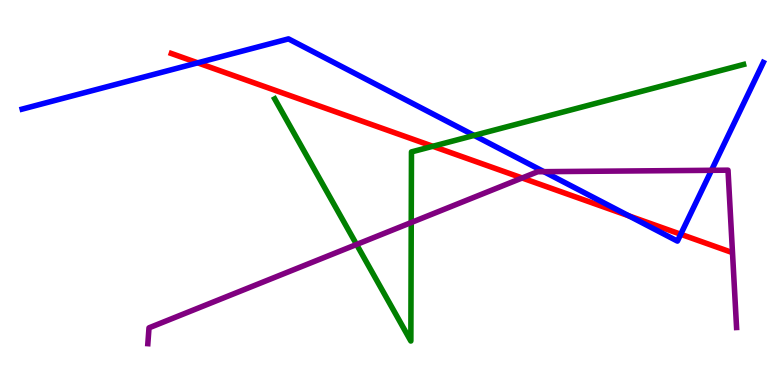[{'lines': ['blue', 'red'], 'intersections': [{'x': 2.55, 'y': 8.37}, {'x': 8.11, 'y': 4.39}, {'x': 8.78, 'y': 3.92}]}, {'lines': ['green', 'red'], 'intersections': [{'x': 5.58, 'y': 6.2}]}, {'lines': ['purple', 'red'], 'intersections': [{'x': 6.74, 'y': 5.38}]}, {'lines': ['blue', 'green'], 'intersections': [{'x': 6.12, 'y': 6.48}]}, {'lines': ['blue', 'purple'], 'intersections': [{'x': 7.02, 'y': 5.54}, {'x': 9.18, 'y': 5.58}]}, {'lines': ['green', 'purple'], 'intersections': [{'x': 4.6, 'y': 3.65}, {'x': 5.31, 'y': 4.22}]}]